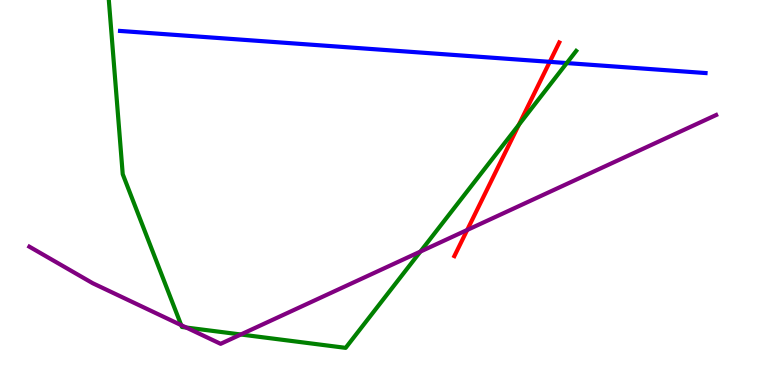[{'lines': ['blue', 'red'], 'intersections': [{'x': 7.09, 'y': 8.39}]}, {'lines': ['green', 'red'], 'intersections': [{'x': 6.69, 'y': 6.76}]}, {'lines': ['purple', 'red'], 'intersections': [{'x': 6.03, 'y': 4.03}]}, {'lines': ['blue', 'green'], 'intersections': [{'x': 7.31, 'y': 8.36}]}, {'lines': ['blue', 'purple'], 'intersections': []}, {'lines': ['green', 'purple'], 'intersections': [{'x': 2.34, 'y': 1.55}, {'x': 2.4, 'y': 1.49}, {'x': 3.11, 'y': 1.31}, {'x': 5.42, 'y': 3.47}]}]